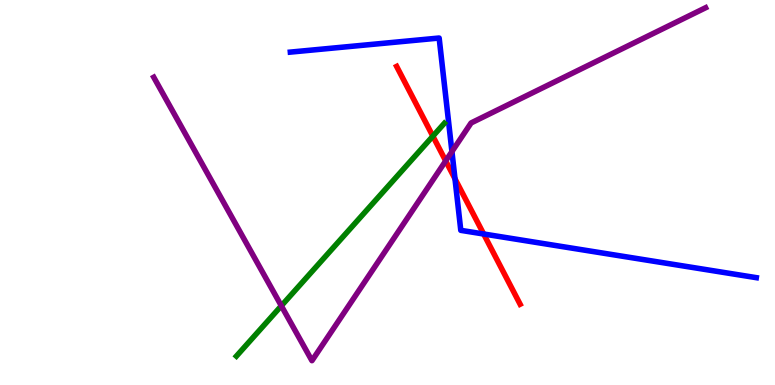[{'lines': ['blue', 'red'], 'intersections': [{'x': 5.87, 'y': 5.36}, {'x': 6.24, 'y': 3.92}]}, {'lines': ['green', 'red'], 'intersections': [{'x': 5.59, 'y': 6.46}]}, {'lines': ['purple', 'red'], 'intersections': [{'x': 5.75, 'y': 5.82}]}, {'lines': ['blue', 'green'], 'intersections': []}, {'lines': ['blue', 'purple'], 'intersections': [{'x': 5.83, 'y': 6.06}]}, {'lines': ['green', 'purple'], 'intersections': [{'x': 3.63, 'y': 2.06}]}]